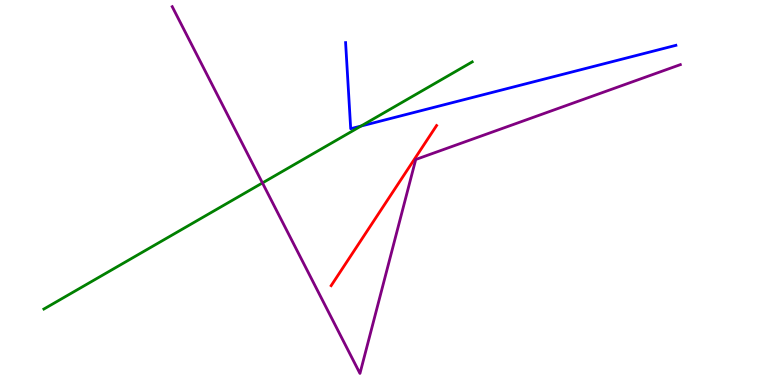[{'lines': ['blue', 'red'], 'intersections': []}, {'lines': ['green', 'red'], 'intersections': []}, {'lines': ['purple', 'red'], 'intersections': []}, {'lines': ['blue', 'green'], 'intersections': [{'x': 4.66, 'y': 6.73}]}, {'lines': ['blue', 'purple'], 'intersections': []}, {'lines': ['green', 'purple'], 'intersections': [{'x': 3.39, 'y': 5.25}]}]